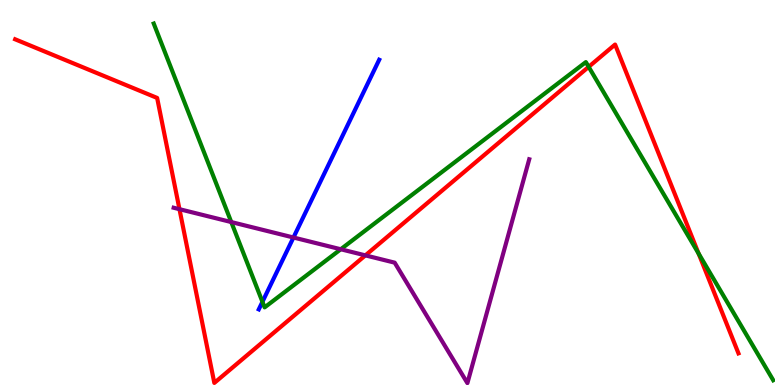[{'lines': ['blue', 'red'], 'intersections': []}, {'lines': ['green', 'red'], 'intersections': [{'x': 7.6, 'y': 8.26}, {'x': 9.01, 'y': 3.42}]}, {'lines': ['purple', 'red'], 'intersections': [{'x': 2.32, 'y': 4.57}, {'x': 4.71, 'y': 3.37}]}, {'lines': ['blue', 'green'], 'intersections': [{'x': 3.39, 'y': 2.16}]}, {'lines': ['blue', 'purple'], 'intersections': [{'x': 3.79, 'y': 3.83}]}, {'lines': ['green', 'purple'], 'intersections': [{'x': 2.98, 'y': 4.23}, {'x': 4.4, 'y': 3.53}]}]